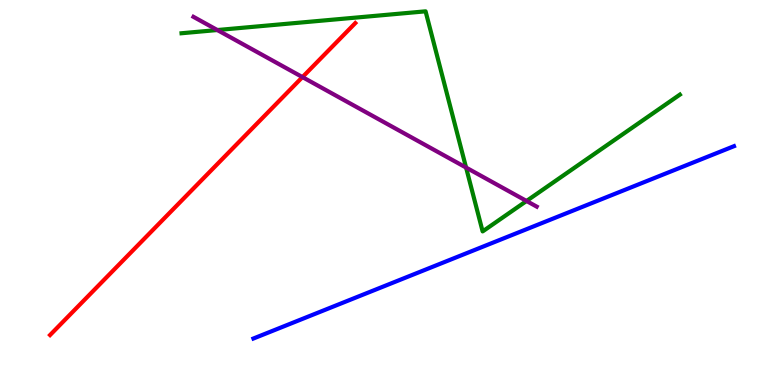[{'lines': ['blue', 'red'], 'intersections': []}, {'lines': ['green', 'red'], 'intersections': []}, {'lines': ['purple', 'red'], 'intersections': [{'x': 3.9, 'y': 8.0}]}, {'lines': ['blue', 'green'], 'intersections': []}, {'lines': ['blue', 'purple'], 'intersections': []}, {'lines': ['green', 'purple'], 'intersections': [{'x': 2.8, 'y': 9.22}, {'x': 6.01, 'y': 5.65}, {'x': 6.79, 'y': 4.78}]}]